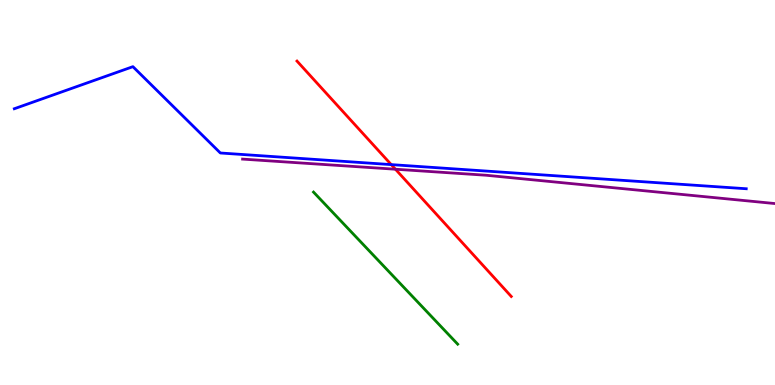[{'lines': ['blue', 'red'], 'intersections': [{'x': 5.05, 'y': 5.72}]}, {'lines': ['green', 'red'], 'intersections': []}, {'lines': ['purple', 'red'], 'intersections': [{'x': 5.1, 'y': 5.6}]}, {'lines': ['blue', 'green'], 'intersections': []}, {'lines': ['blue', 'purple'], 'intersections': []}, {'lines': ['green', 'purple'], 'intersections': []}]